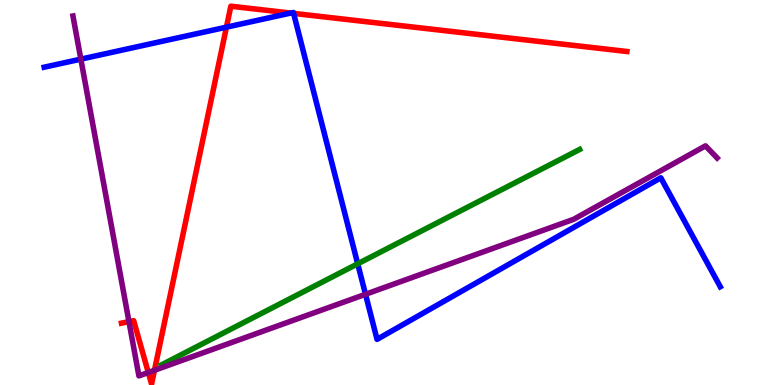[{'lines': ['blue', 'red'], 'intersections': [{'x': 2.92, 'y': 9.29}, {'x': 3.75, 'y': 9.66}, {'x': 3.79, 'y': 9.65}]}, {'lines': ['green', 'red'], 'intersections': []}, {'lines': ['purple', 'red'], 'intersections': [{'x': 1.66, 'y': 1.65}, {'x': 1.91, 'y': 0.324}, {'x': 1.99, 'y': 0.382}]}, {'lines': ['blue', 'green'], 'intersections': [{'x': 4.62, 'y': 3.15}]}, {'lines': ['blue', 'purple'], 'intersections': [{'x': 1.04, 'y': 8.46}, {'x': 4.72, 'y': 2.36}]}, {'lines': ['green', 'purple'], 'intersections': []}]